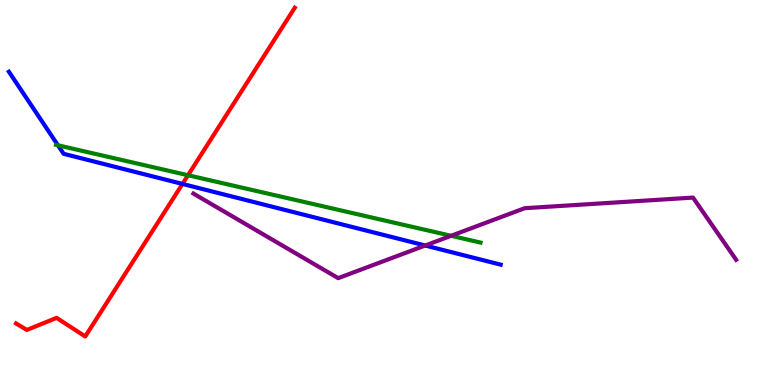[{'lines': ['blue', 'red'], 'intersections': [{'x': 2.35, 'y': 5.22}]}, {'lines': ['green', 'red'], 'intersections': [{'x': 2.43, 'y': 5.45}]}, {'lines': ['purple', 'red'], 'intersections': []}, {'lines': ['blue', 'green'], 'intersections': [{'x': 0.748, 'y': 6.23}]}, {'lines': ['blue', 'purple'], 'intersections': [{'x': 5.49, 'y': 3.62}]}, {'lines': ['green', 'purple'], 'intersections': [{'x': 5.82, 'y': 3.88}]}]